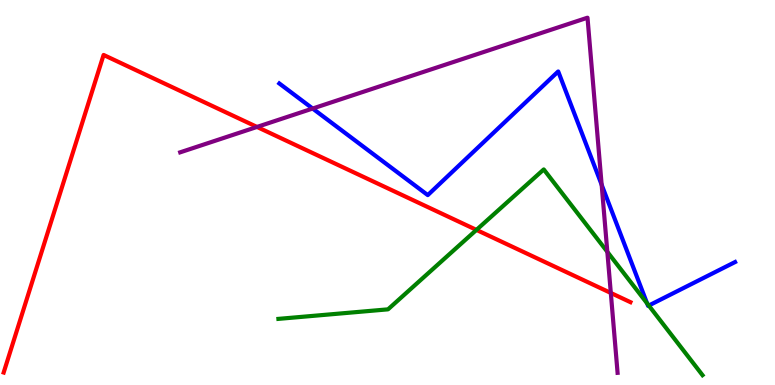[{'lines': ['blue', 'red'], 'intersections': []}, {'lines': ['green', 'red'], 'intersections': [{'x': 6.15, 'y': 4.03}]}, {'lines': ['purple', 'red'], 'intersections': [{'x': 3.32, 'y': 6.7}, {'x': 7.88, 'y': 2.39}]}, {'lines': ['blue', 'green'], 'intersections': [{'x': 8.35, 'y': 2.12}, {'x': 8.37, 'y': 2.06}]}, {'lines': ['blue', 'purple'], 'intersections': [{'x': 4.03, 'y': 7.18}, {'x': 7.76, 'y': 5.2}]}, {'lines': ['green', 'purple'], 'intersections': [{'x': 7.84, 'y': 3.46}]}]